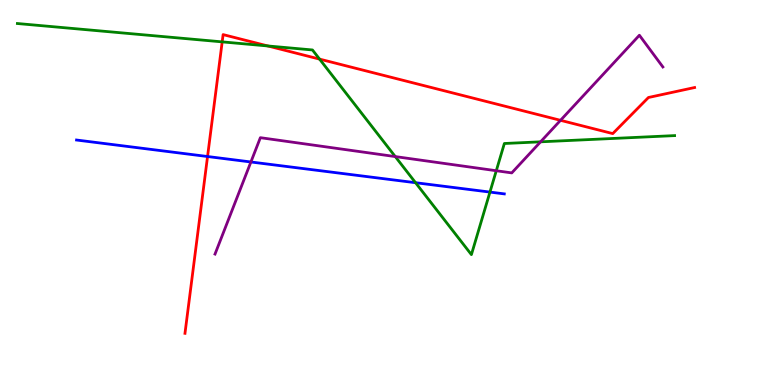[{'lines': ['blue', 'red'], 'intersections': [{'x': 2.68, 'y': 5.93}]}, {'lines': ['green', 'red'], 'intersections': [{'x': 2.87, 'y': 8.91}, {'x': 3.46, 'y': 8.81}, {'x': 4.12, 'y': 8.46}]}, {'lines': ['purple', 'red'], 'intersections': [{'x': 7.23, 'y': 6.87}]}, {'lines': ['blue', 'green'], 'intersections': [{'x': 5.36, 'y': 5.25}, {'x': 6.32, 'y': 5.01}]}, {'lines': ['blue', 'purple'], 'intersections': [{'x': 3.24, 'y': 5.79}]}, {'lines': ['green', 'purple'], 'intersections': [{'x': 5.1, 'y': 5.93}, {'x': 6.4, 'y': 5.57}, {'x': 6.98, 'y': 6.32}]}]